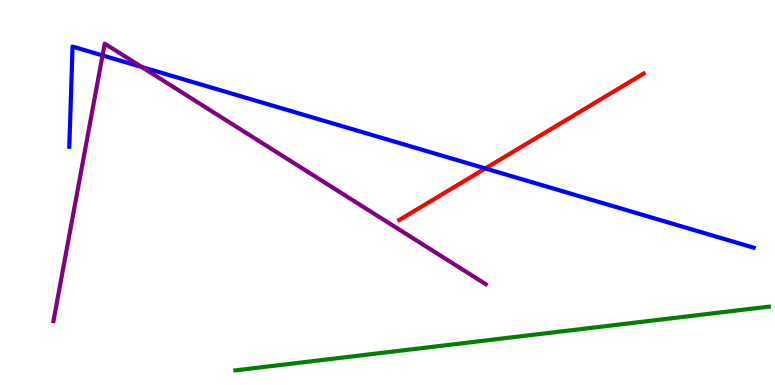[{'lines': ['blue', 'red'], 'intersections': [{'x': 6.26, 'y': 5.62}]}, {'lines': ['green', 'red'], 'intersections': []}, {'lines': ['purple', 'red'], 'intersections': []}, {'lines': ['blue', 'green'], 'intersections': []}, {'lines': ['blue', 'purple'], 'intersections': [{'x': 1.32, 'y': 8.56}, {'x': 1.83, 'y': 8.26}]}, {'lines': ['green', 'purple'], 'intersections': []}]